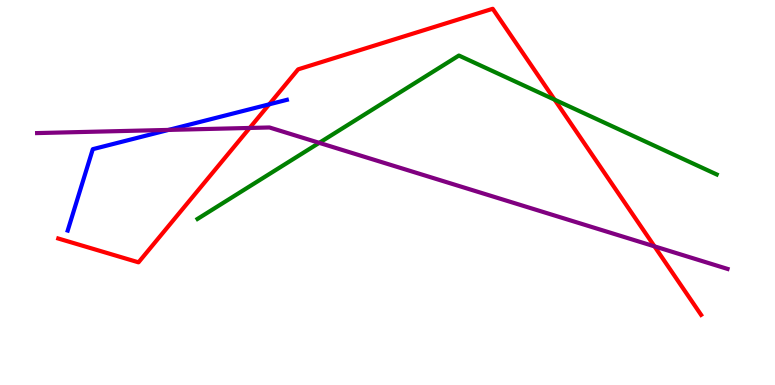[{'lines': ['blue', 'red'], 'intersections': [{'x': 3.47, 'y': 7.29}]}, {'lines': ['green', 'red'], 'intersections': [{'x': 7.16, 'y': 7.41}]}, {'lines': ['purple', 'red'], 'intersections': [{'x': 3.22, 'y': 6.68}, {'x': 8.44, 'y': 3.6}]}, {'lines': ['blue', 'green'], 'intersections': []}, {'lines': ['blue', 'purple'], 'intersections': [{'x': 2.17, 'y': 6.63}]}, {'lines': ['green', 'purple'], 'intersections': [{'x': 4.12, 'y': 6.29}]}]